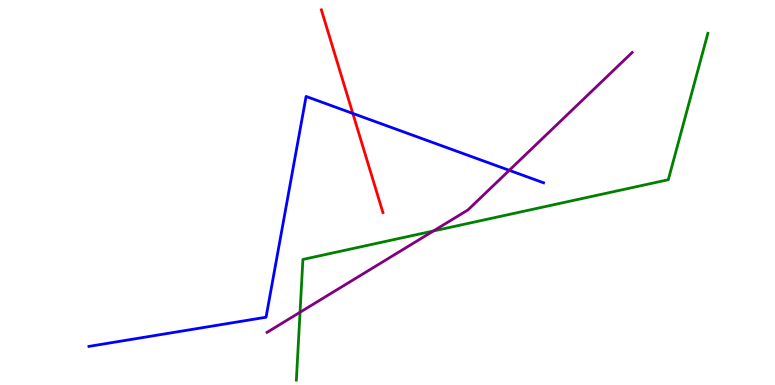[{'lines': ['blue', 'red'], 'intersections': [{'x': 4.55, 'y': 7.05}]}, {'lines': ['green', 'red'], 'intersections': []}, {'lines': ['purple', 'red'], 'intersections': []}, {'lines': ['blue', 'green'], 'intersections': []}, {'lines': ['blue', 'purple'], 'intersections': [{'x': 6.57, 'y': 5.58}]}, {'lines': ['green', 'purple'], 'intersections': [{'x': 3.87, 'y': 1.89}, {'x': 5.59, 'y': 4.0}]}]